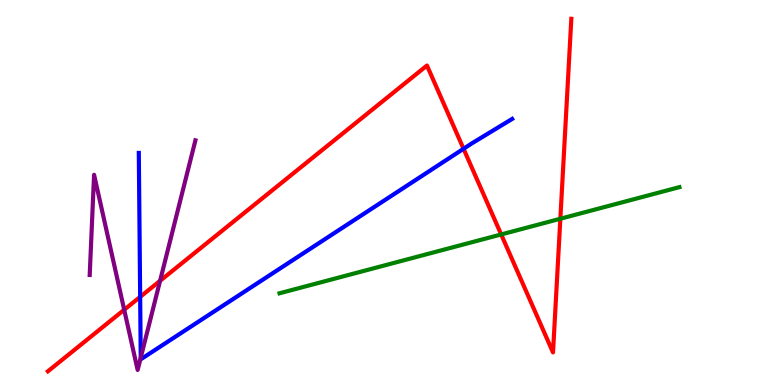[{'lines': ['blue', 'red'], 'intersections': [{'x': 1.81, 'y': 2.29}, {'x': 5.98, 'y': 6.14}]}, {'lines': ['green', 'red'], 'intersections': [{'x': 6.47, 'y': 3.91}, {'x': 7.23, 'y': 4.32}]}, {'lines': ['purple', 'red'], 'intersections': [{'x': 1.6, 'y': 1.95}, {'x': 2.07, 'y': 2.71}]}, {'lines': ['blue', 'green'], 'intersections': []}, {'lines': ['blue', 'purple'], 'intersections': [{'x': 1.82, 'y': 0.709}]}, {'lines': ['green', 'purple'], 'intersections': []}]